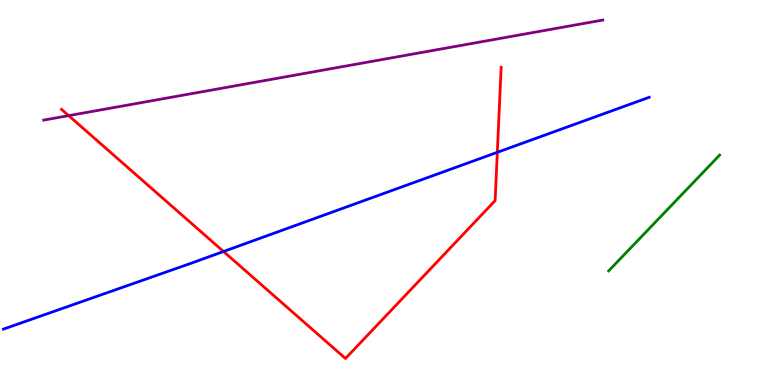[{'lines': ['blue', 'red'], 'intersections': [{'x': 2.88, 'y': 3.47}, {'x': 6.42, 'y': 6.04}]}, {'lines': ['green', 'red'], 'intersections': []}, {'lines': ['purple', 'red'], 'intersections': [{'x': 0.886, 'y': 7.0}]}, {'lines': ['blue', 'green'], 'intersections': []}, {'lines': ['blue', 'purple'], 'intersections': []}, {'lines': ['green', 'purple'], 'intersections': []}]